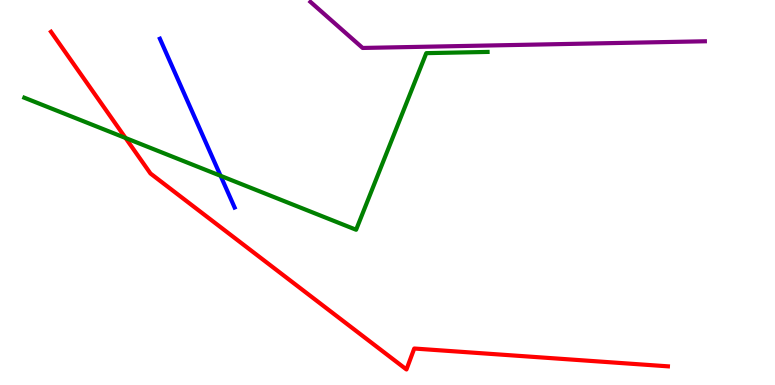[{'lines': ['blue', 'red'], 'intersections': []}, {'lines': ['green', 'red'], 'intersections': [{'x': 1.62, 'y': 6.42}]}, {'lines': ['purple', 'red'], 'intersections': []}, {'lines': ['blue', 'green'], 'intersections': [{'x': 2.85, 'y': 5.43}]}, {'lines': ['blue', 'purple'], 'intersections': []}, {'lines': ['green', 'purple'], 'intersections': []}]